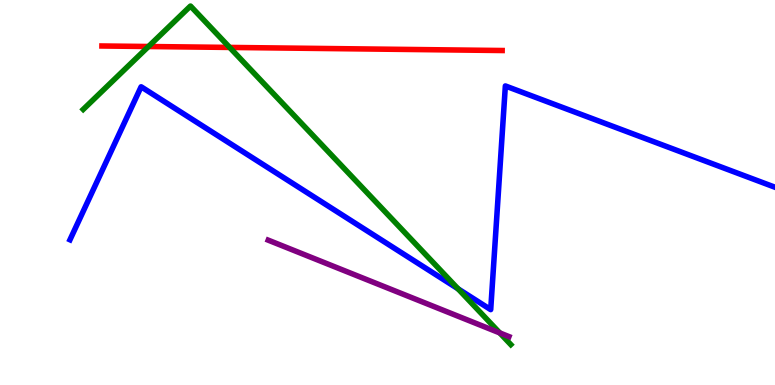[{'lines': ['blue', 'red'], 'intersections': []}, {'lines': ['green', 'red'], 'intersections': [{'x': 1.92, 'y': 8.79}, {'x': 2.96, 'y': 8.77}]}, {'lines': ['purple', 'red'], 'intersections': []}, {'lines': ['blue', 'green'], 'intersections': [{'x': 5.91, 'y': 2.5}]}, {'lines': ['blue', 'purple'], 'intersections': []}, {'lines': ['green', 'purple'], 'intersections': [{'x': 6.45, 'y': 1.35}]}]